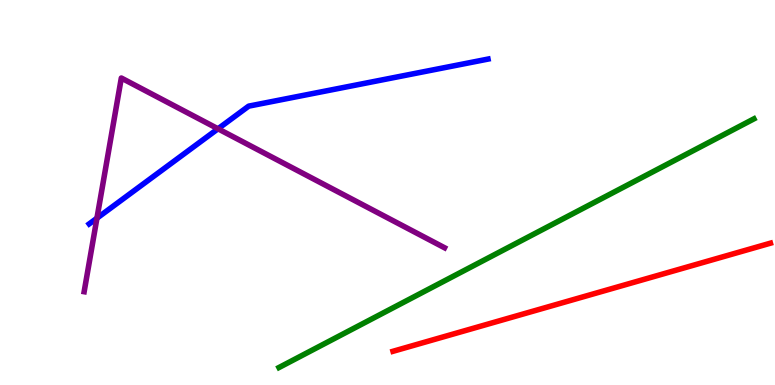[{'lines': ['blue', 'red'], 'intersections': []}, {'lines': ['green', 'red'], 'intersections': []}, {'lines': ['purple', 'red'], 'intersections': []}, {'lines': ['blue', 'green'], 'intersections': []}, {'lines': ['blue', 'purple'], 'intersections': [{'x': 1.25, 'y': 4.33}, {'x': 2.81, 'y': 6.65}]}, {'lines': ['green', 'purple'], 'intersections': []}]